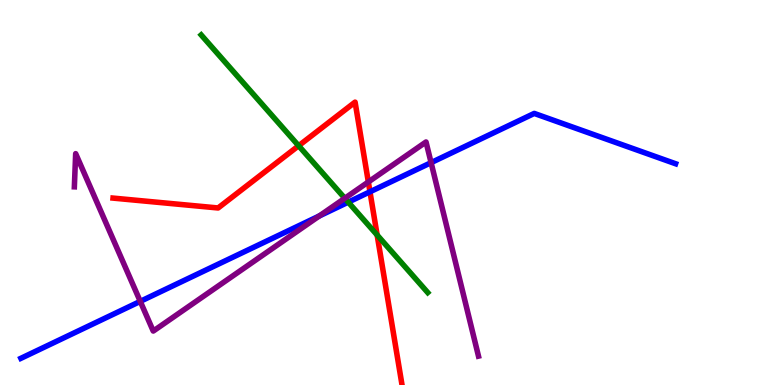[{'lines': ['blue', 'red'], 'intersections': [{'x': 4.77, 'y': 5.02}]}, {'lines': ['green', 'red'], 'intersections': [{'x': 3.85, 'y': 6.21}, {'x': 4.87, 'y': 3.9}]}, {'lines': ['purple', 'red'], 'intersections': [{'x': 4.75, 'y': 5.27}]}, {'lines': ['blue', 'green'], 'intersections': [{'x': 4.49, 'y': 4.75}]}, {'lines': ['blue', 'purple'], 'intersections': [{'x': 1.81, 'y': 2.17}, {'x': 4.12, 'y': 4.39}, {'x': 5.56, 'y': 5.78}]}, {'lines': ['green', 'purple'], 'intersections': [{'x': 4.45, 'y': 4.85}]}]